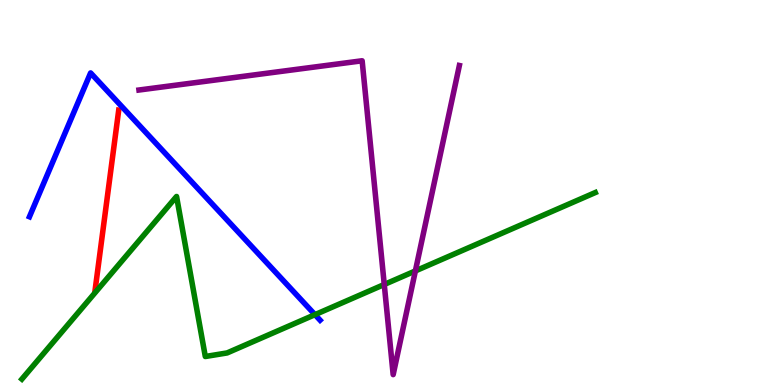[{'lines': ['blue', 'red'], 'intersections': []}, {'lines': ['green', 'red'], 'intersections': []}, {'lines': ['purple', 'red'], 'intersections': []}, {'lines': ['blue', 'green'], 'intersections': [{'x': 4.06, 'y': 1.83}]}, {'lines': ['blue', 'purple'], 'intersections': []}, {'lines': ['green', 'purple'], 'intersections': [{'x': 4.96, 'y': 2.61}, {'x': 5.36, 'y': 2.96}]}]